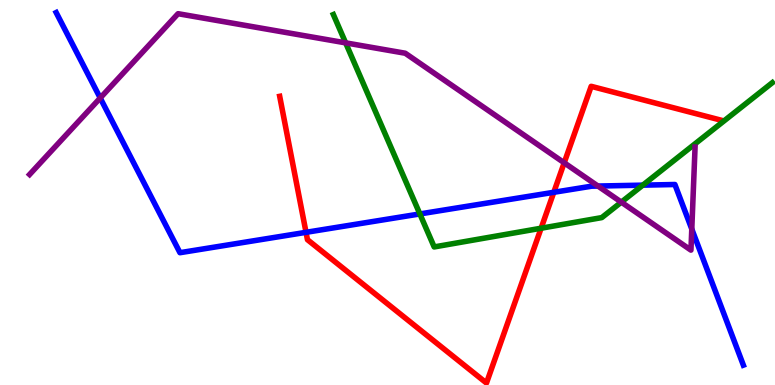[{'lines': ['blue', 'red'], 'intersections': [{'x': 3.95, 'y': 3.97}, {'x': 7.15, 'y': 5.01}]}, {'lines': ['green', 'red'], 'intersections': [{'x': 6.98, 'y': 4.07}]}, {'lines': ['purple', 'red'], 'intersections': [{'x': 7.28, 'y': 5.77}]}, {'lines': ['blue', 'green'], 'intersections': [{'x': 5.42, 'y': 4.44}, {'x': 8.29, 'y': 5.19}]}, {'lines': ['blue', 'purple'], 'intersections': [{'x': 1.29, 'y': 7.45}, {'x': 7.72, 'y': 5.17}, {'x': 8.93, 'y': 4.05}]}, {'lines': ['green', 'purple'], 'intersections': [{'x': 4.46, 'y': 8.89}, {'x': 8.02, 'y': 4.75}]}]